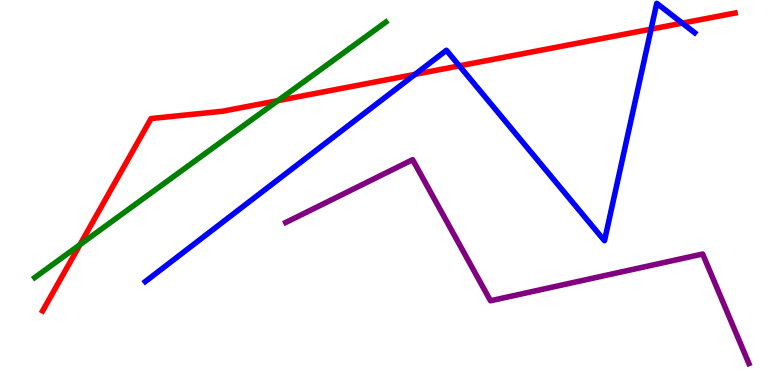[{'lines': ['blue', 'red'], 'intersections': [{'x': 5.36, 'y': 8.07}, {'x': 5.93, 'y': 8.29}, {'x': 8.4, 'y': 9.24}, {'x': 8.8, 'y': 9.4}]}, {'lines': ['green', 'red'], 'intersections': [{'x': 1.03, 'y': 3.64}, {'x': 3.59, 'y': 7.39}]}, {'lines': ['purple', 'red'], 'intersections': []}, {'lines': ['blue', 'green'], 'intersections': []}, {'lines': ['blue', 'purple'], 'intersections': []}, {'lines': ['green', 'purple'], 'intersections': []}]